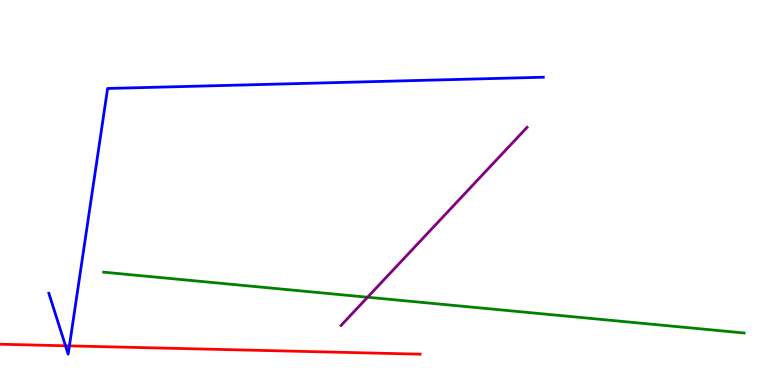[{'lines': ['blue', 'red'], 'intersections': [{'x': 0.845, 'y': 1.02}, {'x': 0.896, 'y': 1.02}]}, {'lines': ['green', 'red'], 'intersections': []}, {'lines': ['purple', 'red'], 'intersections': []}, {'lines': ['blue', 'green'], 'intersections': []}, {'lines': ['blue', 'purple'], 'intersections': []}, {'lines': ['green', 'purple'], 'intersections': [{'x': 4.74, 'y': 2.28}]}]